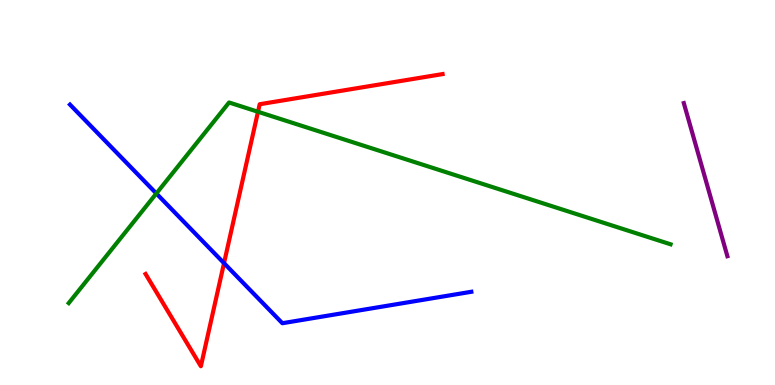[{'lines': ['blue', 'red'], 'intersections': [{'x': 2.89, 'y': 3.16}]}, {'lines': ['green', 'red'], 'intersections': [{'x': 3.33, 'y': 7.1}]}, {'lines': ['purple', 'red'], 'intersections': []}, {'lines': ['blue', 'green'], 'intersections': [{'x': 2.02, 'y': 4.97}]}, {'lines': ['blue', 'purple'], 'intersections': []}, {'lines': ['green', 'purple'], 'intersections': []}]